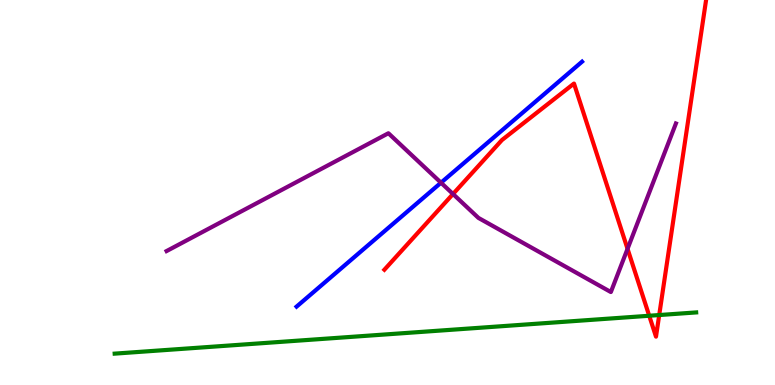[{'lines': ['blue', 'red'], 'intersections': []}, {'lines': ['green', 'red'], 'intersections': [{'x': 8.38, 'y': 1.8}, {'x': 8.51, 'y': 1.82}]}, {'lines': ['purple', 'red'], 'intersections': [{'x': 5.85, 'y': 4.96}, {'x': 8.1, 'y': 3.54}]}, {'lines': ['blue', 'green'], 'intersections': []}, {'lines': ['blue', 'purple'], 'intersections': [{'x': 5.69, 'y': 5.25}]}, {'lines': ['green', 'purple'], 'intersections': []}]